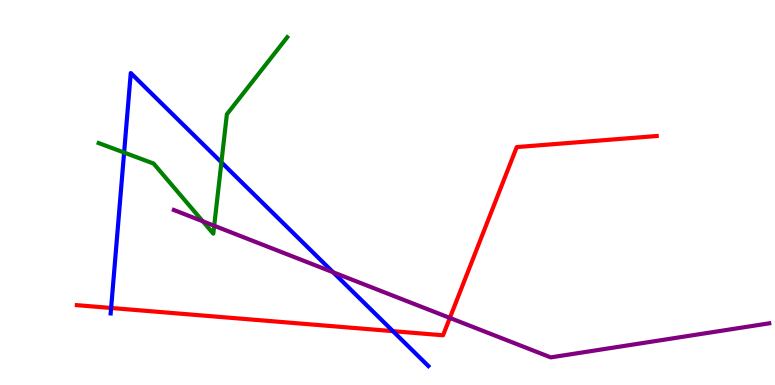[{'lines': ['blue', 'red'], 'intersections': [{'x': 1.43, 'y': 2.0}, {'x': 5.07, 'y': 1.4}]}, {'lines': ['green', 'red'], 'intersections': []}, {'lines': ['purple', 'red'], 'intersections': [{'x': 5.8, 'y': 1.74}]}, {'lines': ['blue', 'green'], 'intersections': [{'x': 1.6, 'y': 6.04}, {'x': 2.86, 'y': 5.78}]}, {'lines': ['blue', 'purple'], 'intersections': [{'x': 4.3, 'y': 2.93}]}, {'lines': ['green', 'purple'], 'intersections': [{'x': 2.62, 'y': 4.25}, {'x': 2.76, 'y': 4.14}]}]